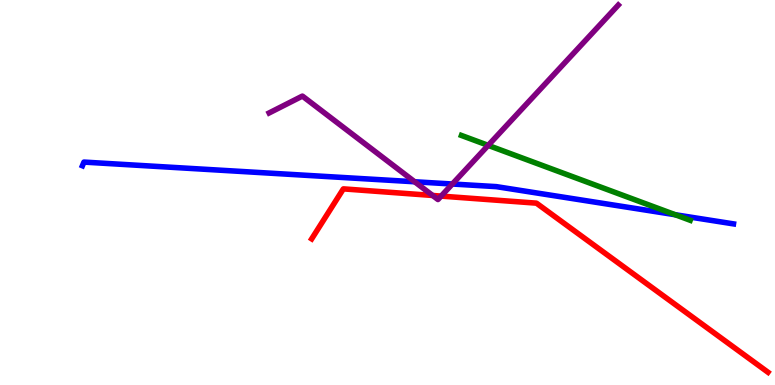[{'lines': ['blue', 'red'], 'intersections': []}, {'lines': ['green', 'red'], 'intersections': []}, {'lines': ['purple', 'red'], 'intersections': [{'x': 5.58, 'y': 4.92}, {'x': 5.69, 'y': 4.91}]}, {'lines': ['blue', 'green'], 'intersections': [{'x': 8.71, 'y': 4.42}]}, {'lines': ['blue', 'purple'], 'intersections': [{'x': 5.35, 'y': 5.28}, {'x': 5.84, 'y': 5.22}]}, {'lines': ['green', 'purple'], 'intersections': [{'x': 6.3, 'y': 6.22}]}]